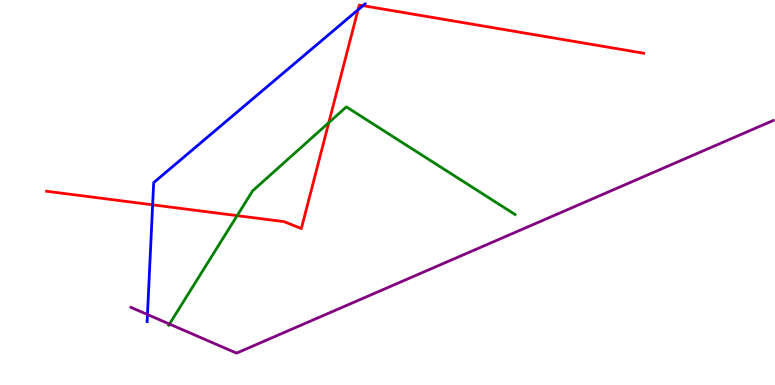[{'lines': ['blue', 'red'], 'intersections': [{'x': 1.97, 'y': 4.68}, {'x': 4.62, 'y': 9.74}, {'x': 4.68, 'y': 9.85}]}, {'lines': ['green', 'red'], 'intersections': [{'x': 3.06, 'y': 4.4}, {'x': 4.24, 'y': 6.81}]}, {'lines': ['purple', 'red'], 'intersections': []}, {'lines': ['blue', 'green'], 'intersections': []}, {'lines': ['blue', 'purple'], 'intersections': [{'x': 1.9, 'y': 1.83}]}, {'lines': ['green', 'purple'], 'intersections': [{'x': 2.19, 'y': 1.58}]}]